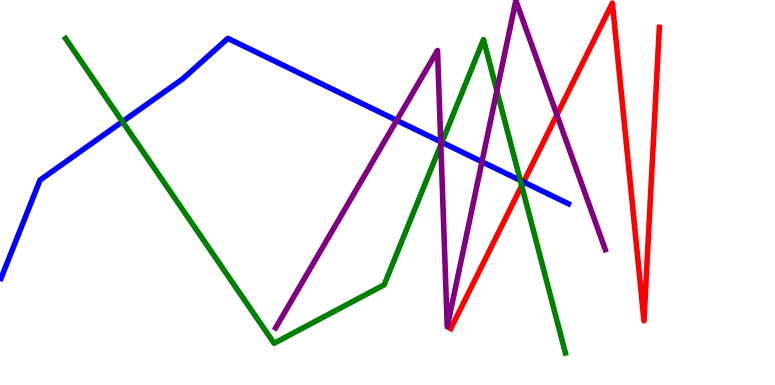[{'lines': ['blue', 'red'], 'intersections': [{'x': 6.76, 'y': 5.27}]}, {'lines': ['green', 'red'], 'intersections': [{'x': 6.73, 'y': 5.18}]}, {'lines': ['purple', 'red'], 'intersections': [{'x': 7.19, 'y': 7.02}]}, {'lines': ['blue', 'green'], 'intersections': [{'x': 1.58, 'y': 6.84}, {'x': 5.7, 'y': 6.3}, {'x': 6.71, 'y': 5.31}]}, {'lines': ['blue', 'purple'], 'intersections': [{'x': 5.12, 'y': 6.87}, {'x': 5.69, 'y': 6.32}, {'x': 6.22, 'y': 5.8}]}, {'lines': ['green', 'purple'], 'intersections': [{'x': 5.69, 'y': 6.24}, {'x': 6.41, 'y': 7.64}]}]